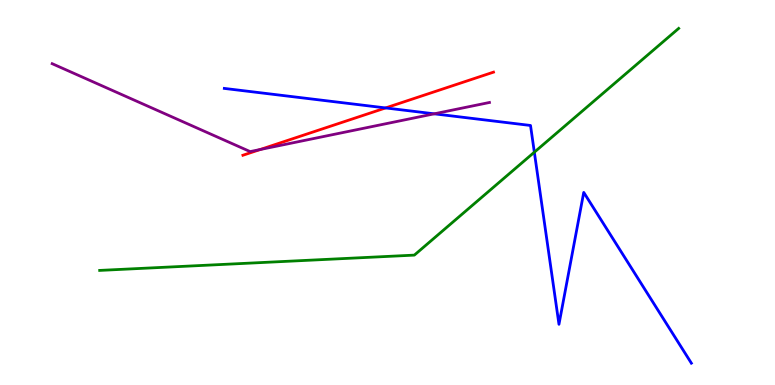[{'lines': ['blue', 'red'], 'intersections': [{'x': 4.98, 'y': 7.2}]}, {'lines': ['green', 'red'], 'intersections': []}, {'lines': ['purple', 'red'], 'intersections': [{'x': 3.36, 'y': 6.12}]}, {'lines': ['blue', 'green'], 'intersections': [{'x': 6.89, 'y': 6.05}]}, {'lines': ['blue', 'purple'], 'intersections': [{'x': 5.6, 'y': 7.04}]}, {'lines': ['green', 'purple'], 'intersections': []}]